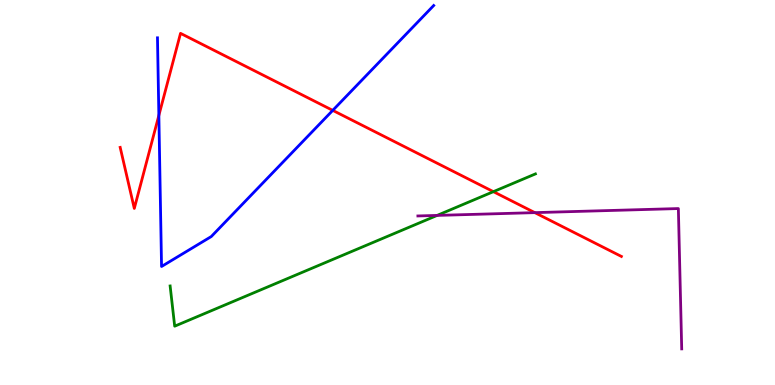[{'lines': ['blue', 'red'], 'intersections': [{'x': 2.05, 'y': 7.0}, {'x': 4.29, 'y': 7.13}]}, {'lines': ['green', 'red'], 'intersections': [{'x': 6.37, 'y': 5.02}]}, {'lines': ['purple', 'red'], 'intersections': [{'x': 6.9, 'y': 4.48}]}, {'lines': ['blue', 'green'], 'intersections': []}, {'lines': ['blue', 'purple'], 'intersections': []}, {'lines': ['green', 'purple'], 'intersections': [{'x': 5.64, 'y': 4.4}]}]